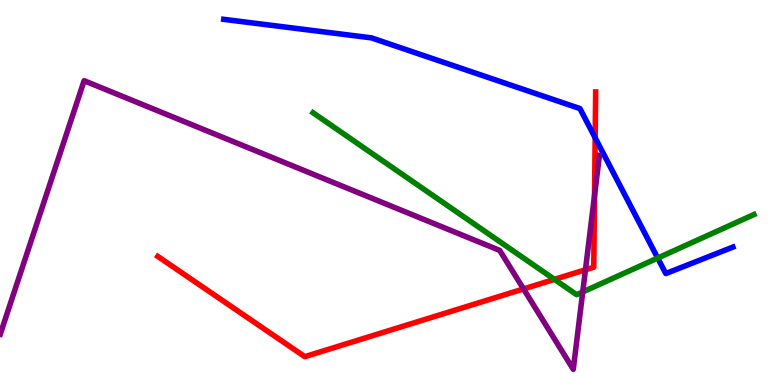[{'lines': ['blue', 'red'], 'intersections': [{'x': 7.68, 'y': 6.42}]}, {'lines': ['green', 'red'], 'intersections': [{'x': 7.15, 'y': 2.74}]}, {'lines': ['purple', 'red'], 'intersections': [{'x': 6.76, 'y': 2.5}, {'x': 7.55, 'y': 2.99}, {'x': 7.67, 'y': 4.92}]}, {'lines': ['blue', 'green'], 'intersections': [{'x': 8.49, 'y': 3.3}]}, {'lines': ['blue', 'purple'], 'intersections': []}, {'lines': ['green', 'purple'], 'intersections': [{'x': 7.52, 'y': 2.42}]}]